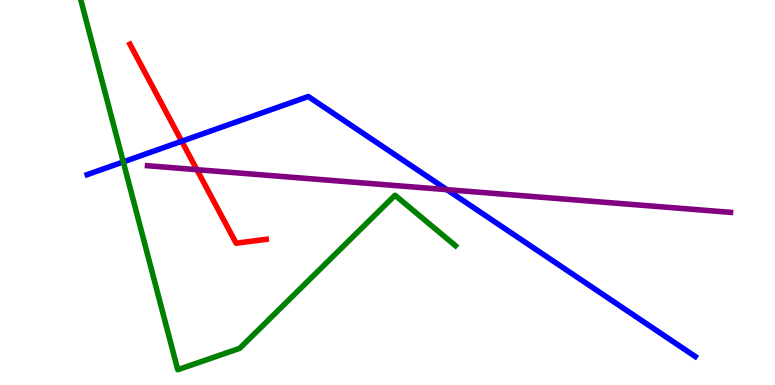[{'lines': ['blue', 'red'], 'intersections': [{'x': 2.34, 'y': 6.33}]}, {'lines': ['green', 'red'], 'intersections': []}, {'lines': ['purple', 'red'], 'intersections': [{'x': 2.54, 'y': 5.59}]}, {'lines': ['blue', 'green'], 'intersections': [{'x': 1.59, 'y': 5.79}]}, {'lines': ['blue', 'purple'], 'intersections': [{'x': 5.77, 'y': 5.07}]}, {'lines': ['green', 'purple'], 'intersections': []}]